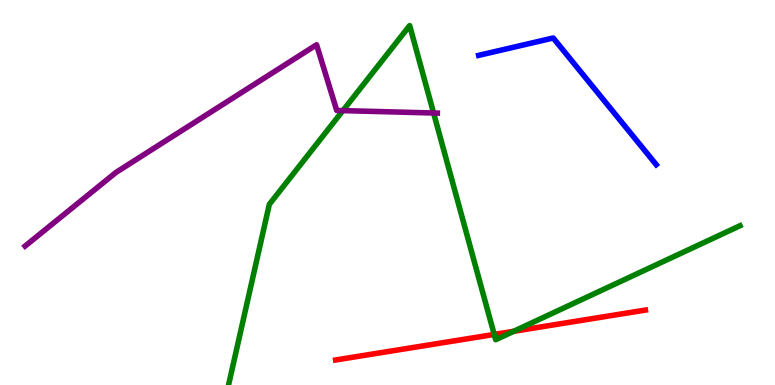[{'lines': ['blue', 'red'], 'intersections': []}, {'lines': ['green', 'red'], 'intersections': [{'x': 6.38, 'y': 1.31}, {'x': 6.63, 'y': 1.4}]}, {'lines': ['purple', 'red'], 'intersections': []}, {'lines': ['blue', 'green'], 'intersections': []}, {'lines': ['blue', 'purple'], 'intersections': []}, {'lines': ['green', 'purple'], 'intersections': [{'x': 4.42, 'y': 7.13}, {'x': 5.59, 'y': 7.07}]}]